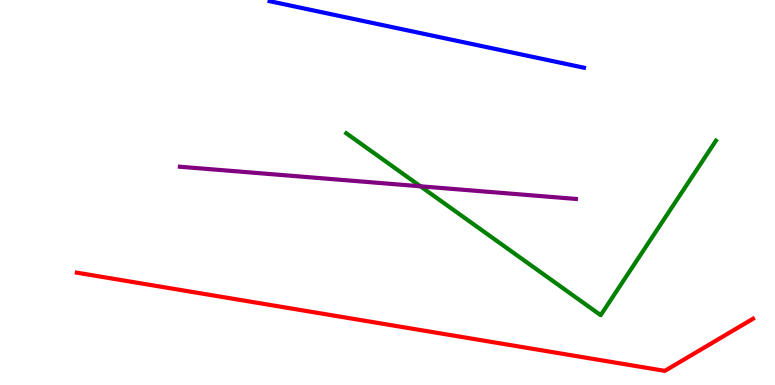[{'lines': ['blue', 'red'], 'intersections': []}, {'lines': ['green', 'red'], 'intersections': []}, {'lines': ['purple', 'red'], 'intersections': []}, {'lines': ['blue', 'green'], 'intersections': []}, {'lines': ['blue', 'purple'], 'intersections': []}, {'lines': ['green', 'purple'], 'intersections': [{'x': 5.43, 'y': 5.16}]}]